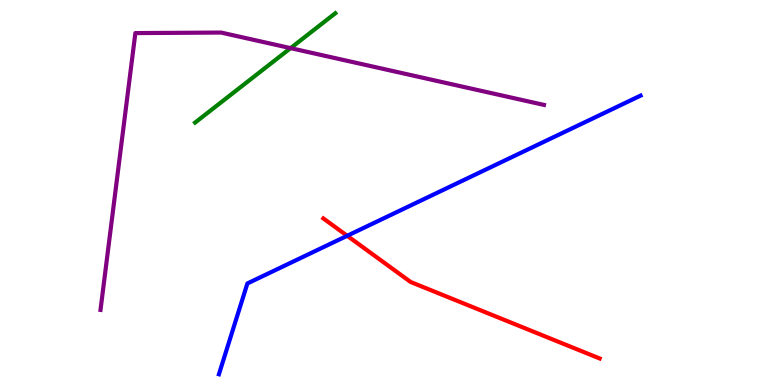[{'lines': ['blue', 'red'], 'intersections': [{'x': 4.48, 'y': 3.88}]}, {'lines': ['green', 'red'], 'intersections': []}, {'lines': ['purple', 'red'], 'intersections': []}, {'lines': ['blue', 'green'], 'intersections': []}, {'lines': ['blue', 'purple'], 'intersections': []}, {'lines': ['green', 'purple'], 'intersections': [{'x': 3.75, 'y': 8.75}]}]